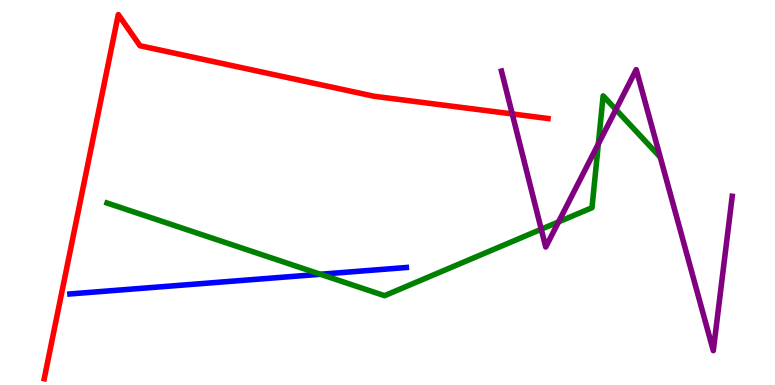[{'lines': ['blue', 'red'], 'intersections': []}, {'lines': ['green', 'red'], 'intersections': []}, {'lines': ['purple', 'red'], 'intersections': [{'x': 6.61, 'y': 7.04}]}, {'lines': ['blue', 'green'], 'intersections': [{'x': 4.13, 'y': 2.88}]}, {'lines': ['blue', 'purple'], 'intersections': []}, {'lines': ['green', 'purple'], 'intersections': [{'x': 6.98, 'y': 4.05}, {'x': 7.21, 'y': 4.24}, {'x': 7.72, 'y': 6.26}, {'x': 7.95, 'y': 7.15}]}]